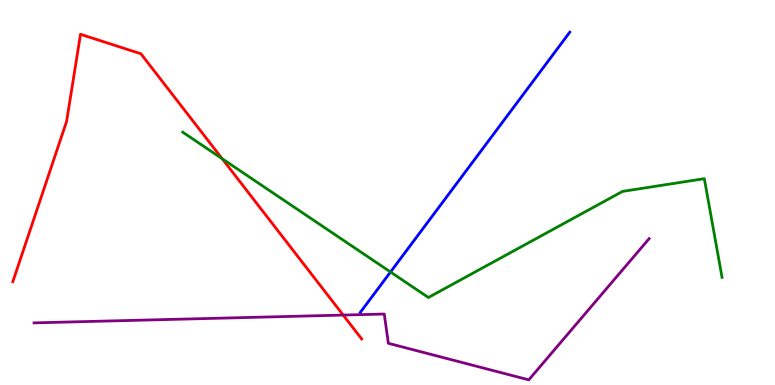[{'lines': ['blue', 'red'], 'intersections': []}, {'lines': ['green', 'red'], 'intersections': [{'x': 2.87, 'y': 5.88}]}, {'lines': ['purple', 'red'], 'intersections': [{'x': 4.43, 'y': 1.82}]}, {'lines': ['blue', 'green'], 'intersections': [{'x': 5.04, 'y': 2.94}]}, {'lines': ['blue', 'purple'], 'intersections': []}, {'lines': ['green', 'purple'], 'intersections': []}]